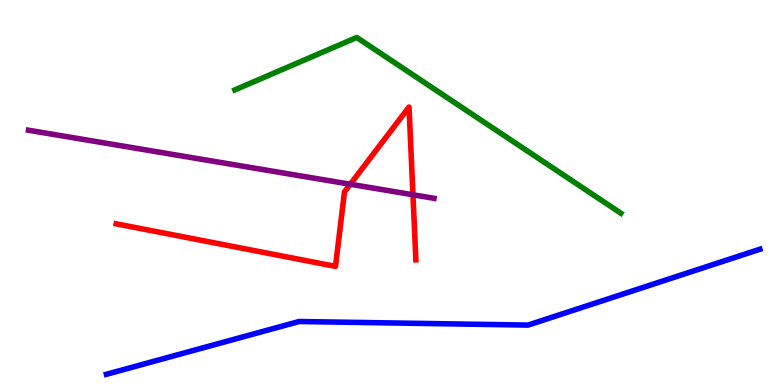[{'lines': ['blue', 'red'], 'intersections': []}, {'lines': ['green', 'red'], 'intersections': []}, {'lines': ['purple', 'red'], 'intersections': [{'x': 4.52, 'y': 5.21}, {'x': 5.33, 'y': 4.94}]}, {'lines': ['blue', 'green'], 'intersections': []}, {'lines': ['blue', 'purple'], 'intersections': []}, {'lines': ['green', 'purple'], 'intersections': []}]